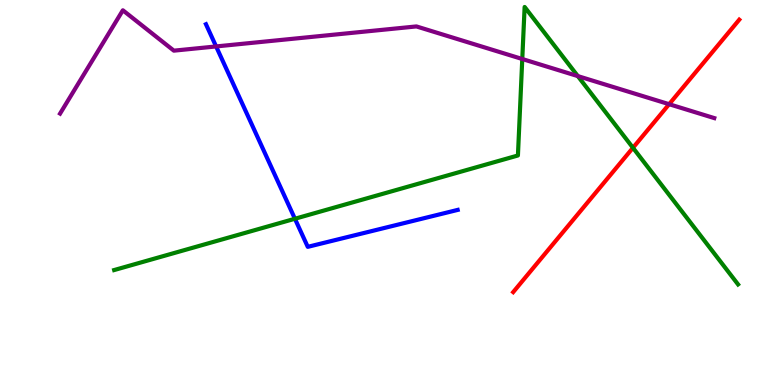[{'lines': ['blue', 'red'], 'intersections': []}, {'lines': ['green', 'red'], 'intersections': [{'x': 8.17, 'y': 6.16}]}, {'lines': ['purple', 'red'], 'intersections': [{'x': 8.63, 'y': 7.29}]}, {'lines': ['blue', 'green'], 'intersections': [{'x': 3.81, 'y': 4.32}]}, {'lines': ['blue', 'purple'], 'intersections': [{'x': 2.79, 'y': 8.79}]}, {'lines': ['green', 'purple'], 'intersections': [{'x': 6.74, 'y': 8.47}, {'x': 7.46, 'y': 8.02}]}]